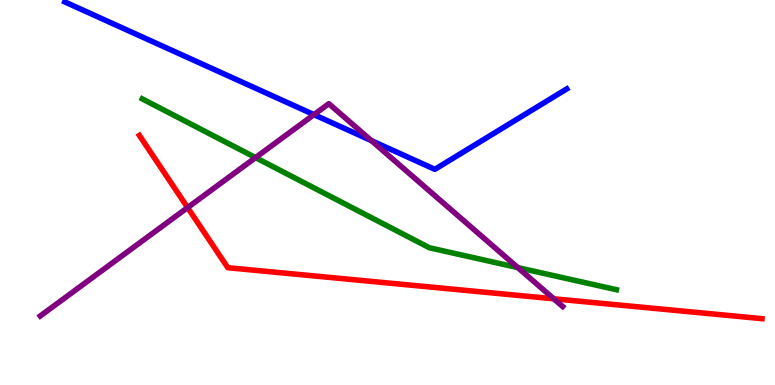[{'lines': ['blue', 'red'], 'intersections': []}, {'lines': ['green', 'red'], 'intersections': []}, {'lines': ['purple', 'red'], 'intersections': [{'x': 2.42, 'y': 4.61}, {'x': 7.15, 'y': 2.24}]}, {'lines': ['blue', 'green'], 'intersections': []}, {'lines': ['blue', 'purple'], 'intersections': [{'x': 4.05, 'y': 7.02}, {'x': 4.79, 'y': 6.35}]}, {'lines': ['green', 'purple'], 'intersections': [{'x': 3.3, 'y': 5.91}, {'x': 6.68, 'y': 3.05}]}]